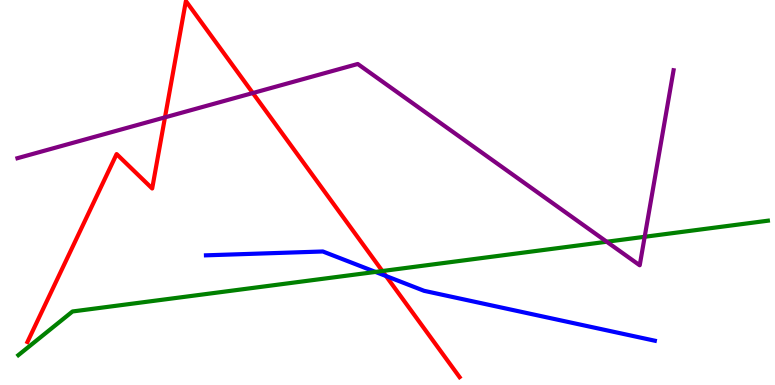[{'lines': ['blue', 'red'], 'intersections': [{'x': 4.98, 'y': 2.83}]}, {'lines': ['green', 'red'], 'intersections': [{'x': 4.93, 'y': 2.96}]}, {'lines': ['purple', 'red'], 'intersections': [{'x': 2.13, 'y': 6.95}, {'x': 3.26, 'y': 7.58}]}, {'lines': ['blue', 'green'], 'intersections': [{'x': 4.84, 'y': 2.94}]}, {'lines': ['blue', 'purple'], 'intersections': []}, {'lines': ['green', 'purple'], 'intersections': [{'x': 7.83, 'y': 3.72}, {'x': 8.32, 'y': 3.85}]}]